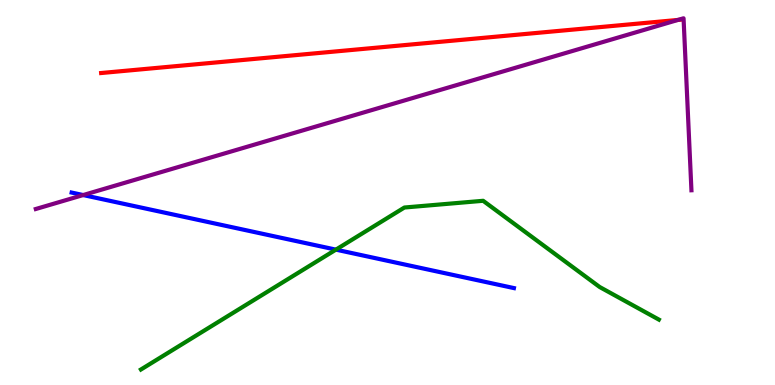[{'lines': ['blue', 'red'], 'intersections': []}, {'lines': ['green', 'red'], 'intersections': []}, {'lines': ['purple', 'red'], 'intersections': [{'x': 8.75, 'y': 9.48}]}, {'lines': ['blue', 'green'], 'intersections': [{'x': 4.33, 'y': 3.52}]}, {'lines': ['blue', 'purple'], 'intersections': [{'x': 1.07, 'y': 4.93}]}, {'lines': ['green', 'purple'], 'intersections': []}]